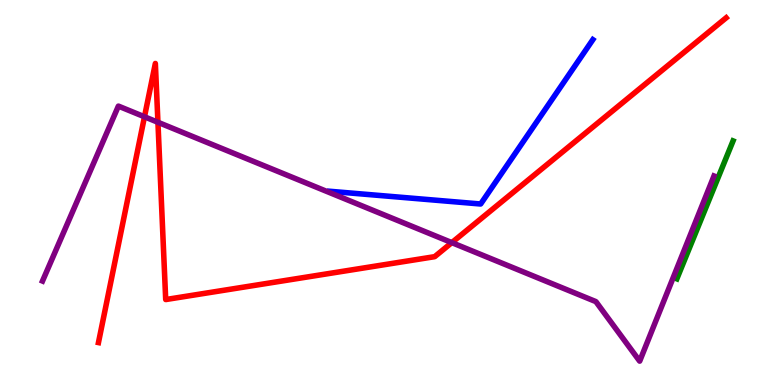[{'lines': ['blue', 'red'], 'intersections': []}, {'lines': ['green', 'red'], 'intersections': []}, {'lines': ['purple', 'red'], 'intersections': [{'x': 1.86, 'y': 6.97}, {'x': 2.04, 'y': 6.82}, {'x': 5.83, 'y': 3.7}]}, {'lines': ['blue', 'green'], 'intersections': []}, {'lines': ['blue', 'purple'], 'intersections': []}, {'lines': ['green', 'purple'], 'intersections': []}]